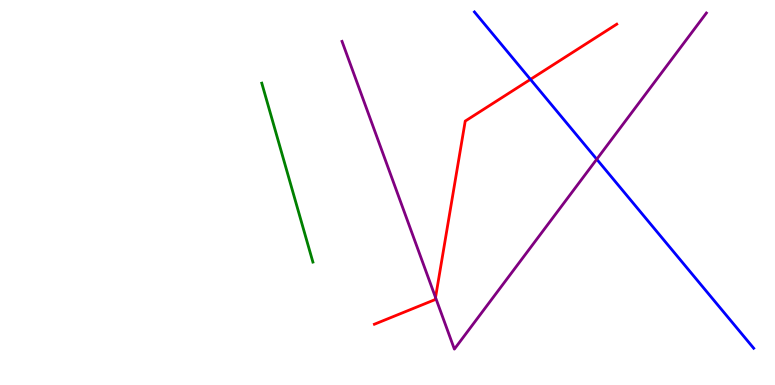[{'lines': ['blue', 'red'], 'intersections': [{'x': 6.84, 'y': 7.94}]}, {'lines': ['green', 'red'], 'intersections': []}, {'lines': ['purple', 'red'], 'intersections': [{'x': 5.62, 'y': 2.27}]}, {'lines': ['blue', 'green'], 'intersections': []}, {'lines': ['blue', 'purple'], 'intersections': [{'x': 7.7, 'y': 5.86}]}, {'lines': ['green', 'purple'], 'intersections': []}]